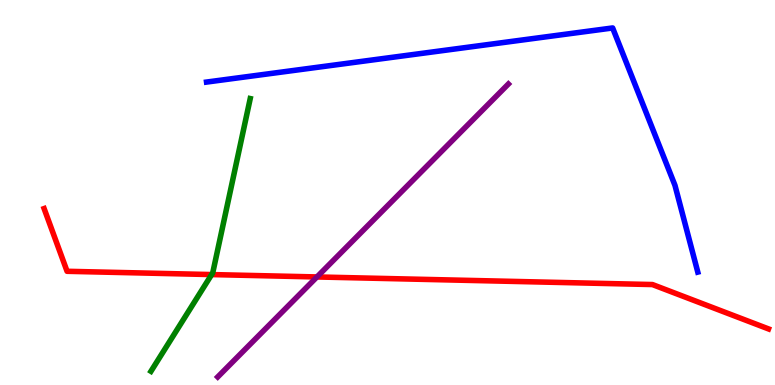[{'lines': ['blue', 'red'], 'intersections': []}, {'lines': ['green', 'red'], 'intersections': [{'x': 2.73, 'y': 2.87}]}, {'lines': ['purple', 'red'], 'intersections': [{'x': 4.09, 'y': 2.81}]}, {'lines': ['blue', 'green'], 'intersections': []}, {'lines': ['blue', 'purple'], 'intersections': []}, {'lines': ['green', 'purple'], 'intersections': []}]